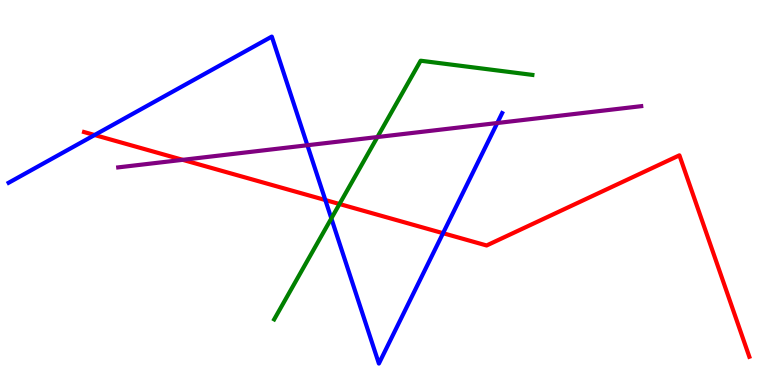[{'lines': ['blue', 'red'], 'intersections': [{'x': 1.22, 'y': 6.49}, {'x': 4.2, 'y': 4.8}, {'x': 5.72, 'y': 3.94}]}, {'lines': ['green', 'red'], 'intersections': [{'x': 4.38, 'y': 4.7}]}, {'lines': ['purple', 'red'], 'intersections': [{'x': 2.36, 'y': 5.85}]}, {'lines': ['blue', 'green'], 'intersections': [{'x': 4.28, 'y': 4.33}]}, {'lines': ['blue', 'purple'], 'intersections': [{'x': 3.97, 'y': 6.23}, {'x': 6.42, 'y': 6.8}]}, {'lines': ['green', 'purple'], 'intersections': [{'x': 4.87, 'y': 6.44}]}]